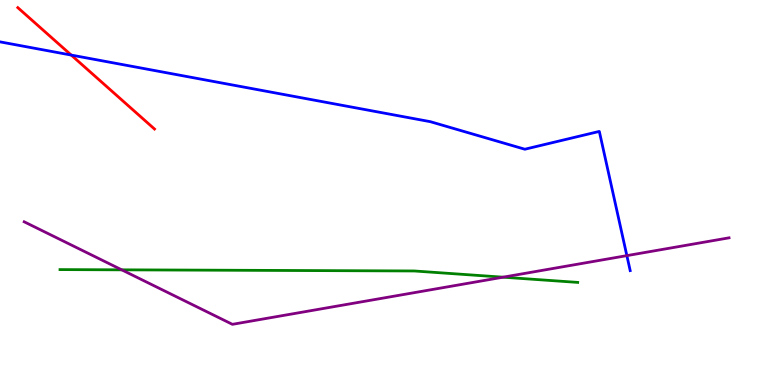[{'lines': ['blue', 'red'], 'intersections': [{'x': 0.919, 'y': 8.57}]}, {'lines': ['green', 'red'], 'intersections': []}, {'lines': ['purple', 'red'], 'intersections': []}, {'lines': ['blue', 'green'], 'intersections': []}, {'lines': ['blue', 'purple'], 'intersections': [{'x': 8.09, 'y': 3.36}]}, {'lines': ['green', 'purple'], 'intersections': [{'x': 1.57, 'y': 2.99}, {'x': 6.49, 'y': 2.8}]}]